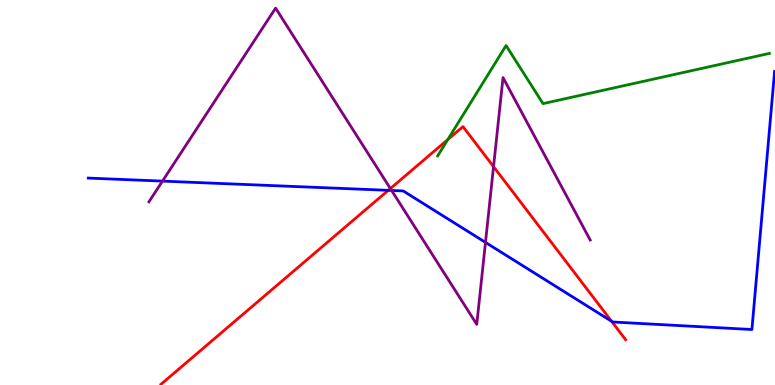[{'lines': ['blue', 'red'], 'intersections': [{'x': 5.01, 'y': 5.06}, {'x': 7.89, 'y': 1.66}]}, {'lines': ['green', 'red'], 'intersections': [{'x': 5.78, 'y': 6.38}]}, {'lines': ['purple', 'red'], 'intersections': [{'x': 5.04, 'y': 5.1}, {'x': 6.37, 'y': 5.67}]}, {'lines': ['blue', 'green'], 'intersections': []}, {'lines': ['blue', 'purple'], 'intersections': [{'x': 2.1, 'y': 5.3}, {'x': 5.05, 'y': 5.05}, {'x': 6.26, 'y': 3.7}]}, {'lines': ['green', 'purple'], 'intersections': []}]